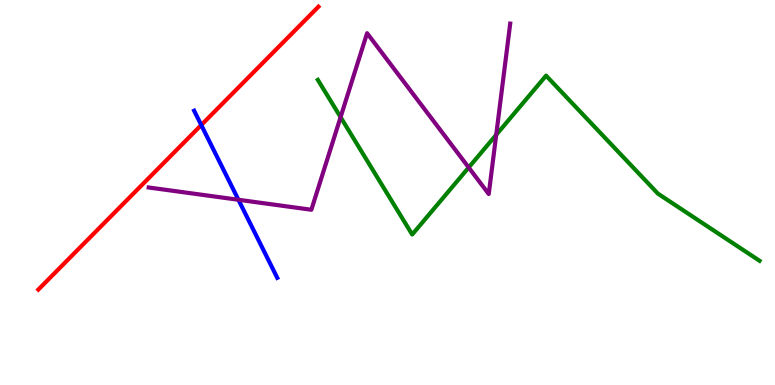[{'lines': ['blue', 'red'], 'intersections': [{'x': 2.6, 'y': 6.75}]}, {'lines': ['green', 'red'], 'intersections': []}, {'lines': ['purple', 'red'], 'intersections': []}, {'lines': ['blue', 'green'], 'intersections': []}, {'lines': ['blue', 'purple'], 'intersections': [{'x': 3.08, 'y': 4.81}]}, {'lines': ['green', 'purple'], 'intersections': [{'x': 4.39, 'y': 6.96}, {'x': 6.05, 'y': 5.65}, {'x': 6.4, 'y': 6.5}]}]